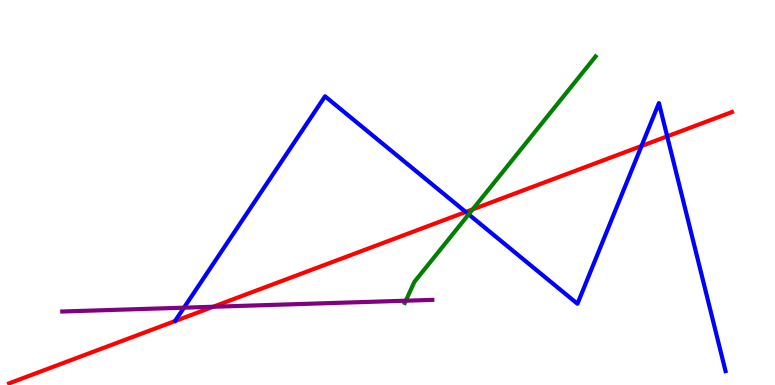[{'lines': ['blue', 'red'], 'intersections': [{'x': 6.01, 'y': 4.49}, {'x': 8.28, 'y': 6.21}, {'x': 8.61, 'y': 6.46}]}, {'lines': ['green', 'red'], 'intersections': [{'x': 6.1, 'y': 4.56}]}, {'lines': ['purple', 'red'], 'intersections': [{'x': 2.75, 'y': 2.03}]}, {'lines': ['blue', 'green'], 'intersections': [{'x': 6.05, 'y': 4.43}]}, {'lines': ['blue', 'purple'], 'intersections': [{'x': 2.37, 'y': 2.01}]}, {'lines': ['green', 'purple'], 'intersections': [{'x': 5.24, 'y': 2.19}]}]